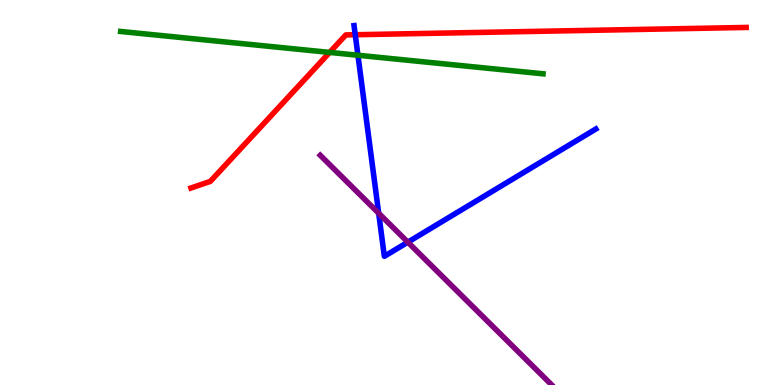[{'lines': ['blue', 'red'], 'intersections': [{'x': 4.58, 'y': 9.1}]}, {'lines': ['green', 'red'], 'intersections': [{'x': 4.25, 'y': 8.64}]}, {'lines': ['purple', 'red'], 'intersections': []}, {'lines': ['blue', 'green'], 'intersections': [{'x': 4.62, 'y': 8.56}]}, {'lines': ['blue', 'purple'], 'intersections': [{'x': 4.89, 'y': 4.46}, {'x': 5.26, 'y': 3.71}]}, {'lines': ['green', 'purple'], 'intersections': []}]